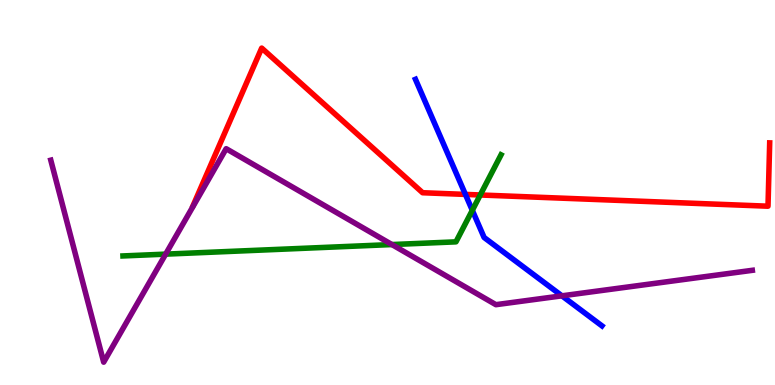[{'lines': ['blue', 'red'], 'intersections': [{'x': 6.01, 'y': 4.95}]}, {'lines': ['green', 'red'], 'intersections': [{'x': 6.2, 'y': 4.94}]}, {'lines': ['purple', 'red'], 'intersections': []}, {'lines': ['blue', 'green'], 'intersections': [{'x': 6.09, 'y': 4.54}]}, {'lines': ['blue', 'purple'], 'intersections': [{'x': 7.25, 'y': 2.32}]}, {'lines': ['green', 'purple'], 'intersections': [{'x': 2.14, 'y': 3.4}, {'x': 5.06, 'y': 3.65}]}]